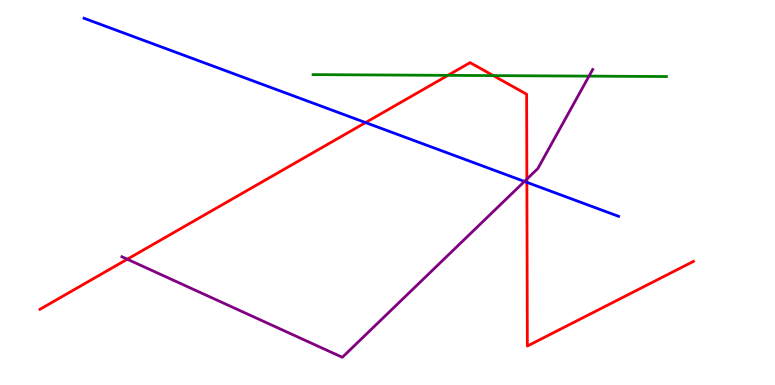[{'lines': ['blue', 'red'], 'intersections': [{'x': 4.72, 'y': 6.82}, {'x': 6.8, 'y': 5.26}]}, {'lines': ['green', 'red'], 'intersections': [{'x': 5.78, 'y': 8.04}, {'x': 6.37, 'y': 8.04}]}, {'lines': ['purple', 'red'], 'intersections': [{'x': 1.64, 'y': 3.27}, {'x': 6.8, 'y': 5.35}]}, {'lines': ['blue', 'green'], 'intersections': []}, {'lines': ['blue', 'purple'], 'intersections': [{'x': 6.77, 'y': 5.29}]}, {'lines': ['green', 'purple'], 'intersections': [{'x': 7.6, 'y': 8.02}]}]